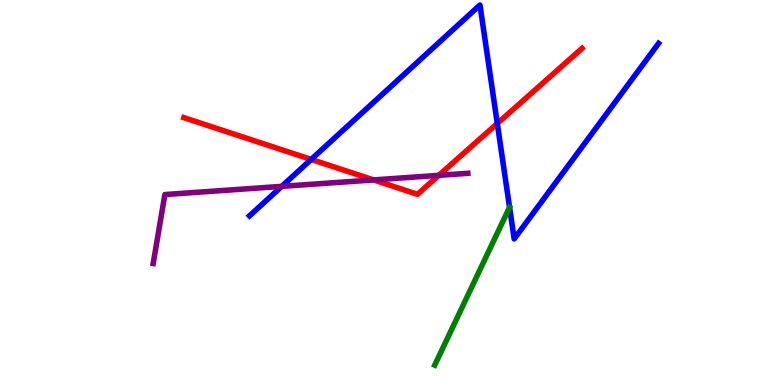[{'lines': ['blue', 'red'], 'intersections': [{'x': 4.02, 'y': 5.86}, {'x': 6.42, 'y': 6.79}]}, {'lines': ['green', 'red'], 'intersections': []}, {'lines': ['purple', 'red'], 'intersections': [{'x': 4.82, 'y': 5.33}, {'x': 5.66, 'y': 5.45}]}, {'lines': ['blue', 'green'], 'intersections': []}, {'lines': ['blue', 'purple'], 'intersections': [{'x': 3.64, 'y': 5.16}]}, {'lines': ['green', 'purple'], 'intersections': []}]